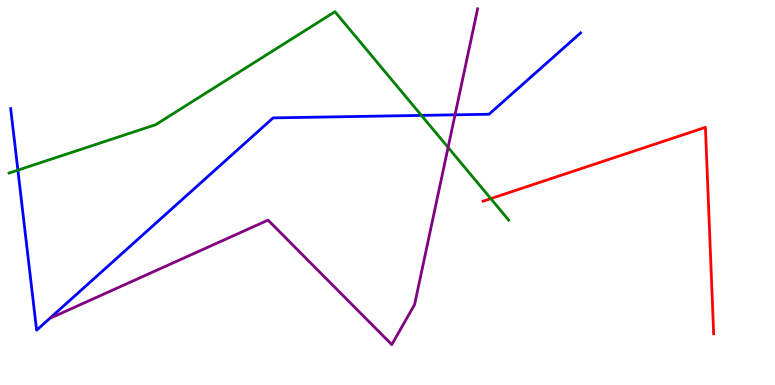[{'lines': ['blue', 'red'], 'intersections': []}, {'lines': ['green', 'red'], 'intersections': [{'x': 6.33, 'y': 4.84}]}, {'lines': ['purple', 'red'], 'intersections': []}, {'lines': ['blue', 'green'], 'intersections': [{'x': 0.231, 'y': 5.58}, {'x': 5.44, 'y': 7.0}]}, {'lines': ['blue', 'purple'], 'intersections': [{'x': 5.87, 'y': 7.02}]}, {'lines': ['green', 'purple'], 'intersections': [{'x': 5.78, 'y': 6.17}]}]